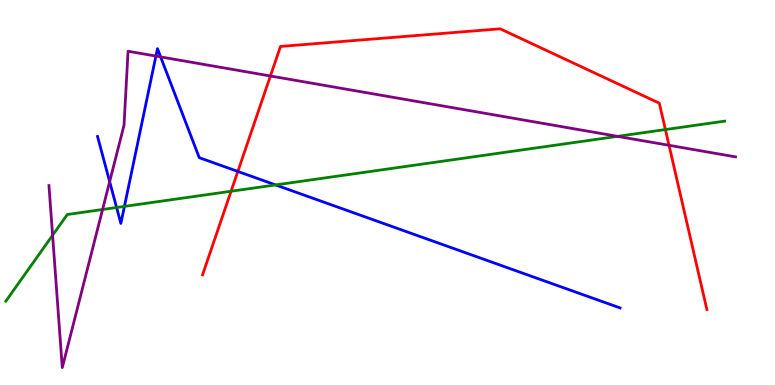[{'lines': ['blue', 'red'], 'intersections': [{'x': 3.07, 'y': 5.55}]}, {'lines': ['green', 'red'], 'intersections': [{'x': 2.98, 'y': 5.03}, {'x': 8.59, 'y': 6.63}]}, {'lines': ['purple', 'red'], 'intersections': [{'x': 3.49, 'y': 8.03}, {'x': 8.63, 'y': 6.23}]}, {'lines': ['blue', 'green'], 'intersections': [{'x': 1.5, 'y': 4.61}, {'x': 1.61, 'y': 4.64}, {'x': 3.56, 'y': 5.2}]}, {'lines': ['blue', 'purple'], 'intersections': [{'x': 1.41, 'y': 5.28}, {'x': 2.01, 'y': 8.54}, {'x': 2.07, 'y': 8.52}]}, {'lines': ['green', 'purple'], 'intersections': [{'x': 0.679, 'y': 3.89}, {'x': 1.32, 'y': 4.56}, {'x': 7.97, 'y': 6.46}]}]